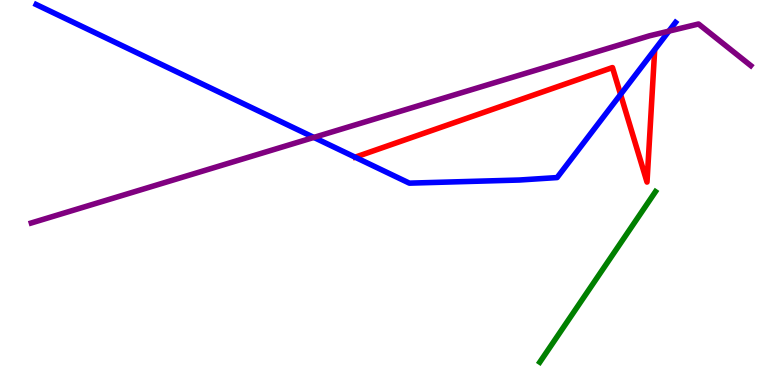[{'lines': ['blue', 'red'], 'intersections': [{'x': 8.01, 'y': 7.55}]}, {'lines': ['green', 'red'], 'intersections': []}, {'lines': ['purple', 'red'], 'intersections': []}, {'lines': ['blue', 'green'], 'intersections': []}, {'lines': ['blue', 'purple'], 'intersections': [{'x': 4.05, 'y': 6.43}, {'x': 8.63, 'y': 9.19}]}, {'lines': ['green', 'purple'], 'intersections': []}]